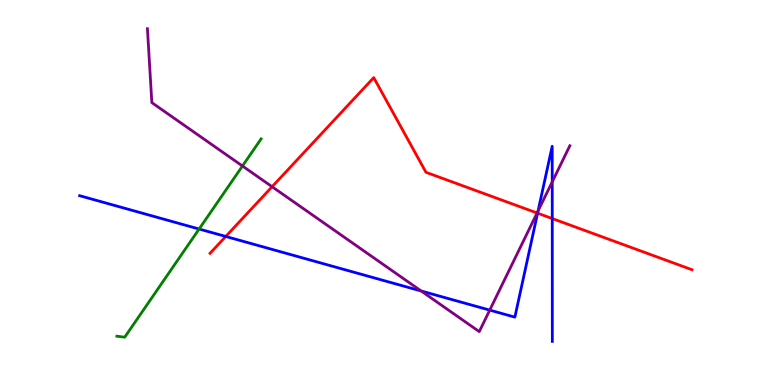[{'lines': ['blue', 'red'], 'intersections': [{'x': 2.91, 'y': 3.86}, {'x': 6.94, 'y': 4.46}, {'x': 7.13, 'y': 4.32}]}, {'lines': ['green', 'red'], 'intersections': []}, {'lines': ['purple', 'red'], 'intersections': [{'x': 3.51, 'y': 5.15}, {'x': 6.93, 'y': 4.47}]}, {'lines': ['blue', 'green'], 'intersections': [{'x': 2.57, 'y': 4.05}]}, {'lines': ['blue', 'purple'], 'intersections': [{'x': 5.43, 'y': 2.44}, {'x': 6.32, 'y': 1.94}, {'x': 6.94, 'y': 4.52}, {'x': 7.13, 'y': 5.28}]}, {'lines': ['green', 'purple'], 'intersections': [{'x': 3.13, 'y': 5.69}]}]